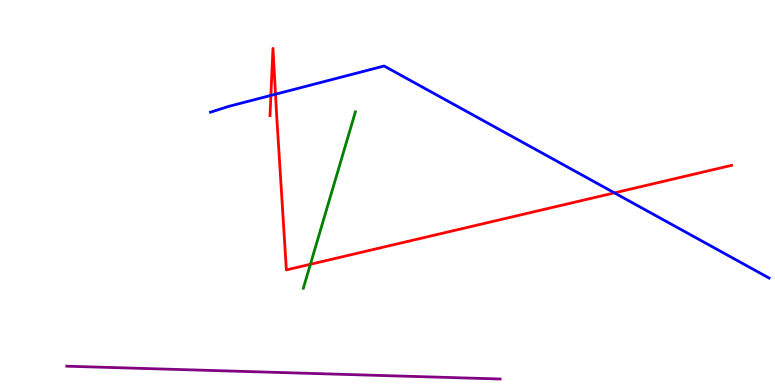[{'lines': ['blue', 'red'], 'intersections': [{'x': 3.5, 'y': 7.52}, {'x': 3.55, 'y': 7.55}, {'x': 7.93, 'y': 4.99}]}, {'lines': ['green', 'red'], 'intersections': [{'x': 4.01, 'y': 3.14}]}, {'lines': ['purple', 'red'], 'intersections': []}, {'lines': ['blue', 'green'], 'intersections': []}, {'lines': ['blue', 'purple'], 'intersections': []}, {'lines': ['green', 'purple'], 'intersections': []}]